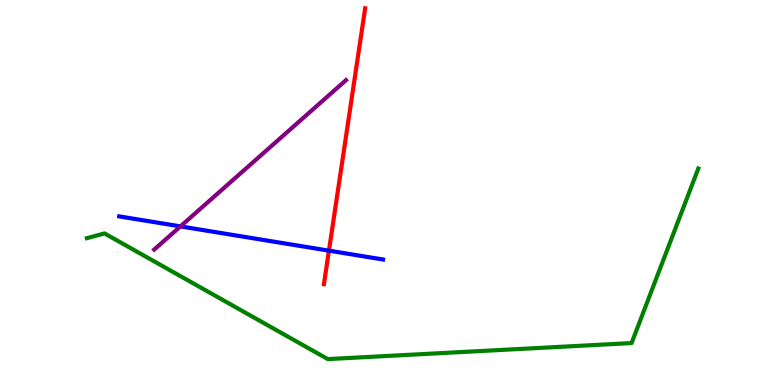[{'lines': ['blue', 'red'], 'intersections': [{'x': 4.24, 'y': 3.49}]}, {'lines': ['green', 'red'], 'intersections': []}, {'lines': ['purple', 'red'], 'intersections': []}, {'lines': ['blue', 'green'], 'intersections': []}, {'lines': ['blue', 'purple'], 'intersections': [{'x': 2.33, 'y': 4.12}]}, {'lines': ['green', 'purple'], 'intersections': []}]